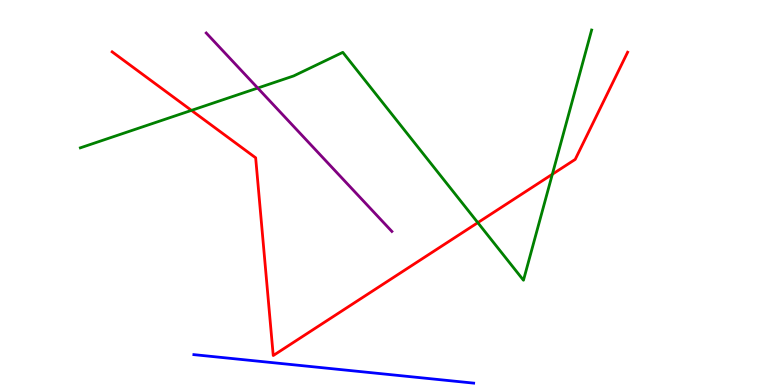[{'lines': ['blue', 'red'], 'intersections': []}, {'lines': ['green', 'red'], 'intersections': [{'x': 2.47, 'y': 7.13}, {'x': 6.17, 'y': 4.22}, {'x': 7.13, 'y': 5.47}]}, {'lines': ['purple', 'red'], 'intersections': []}, {'lines': ['blue', 'green'], 'intersections': []}, {'lines': ['blue', 'purple'], 'intersections': []}, {'lines': ['green', 'purple'], 'intersections': [{'x': 3.33, 'y': 7.71}]}]